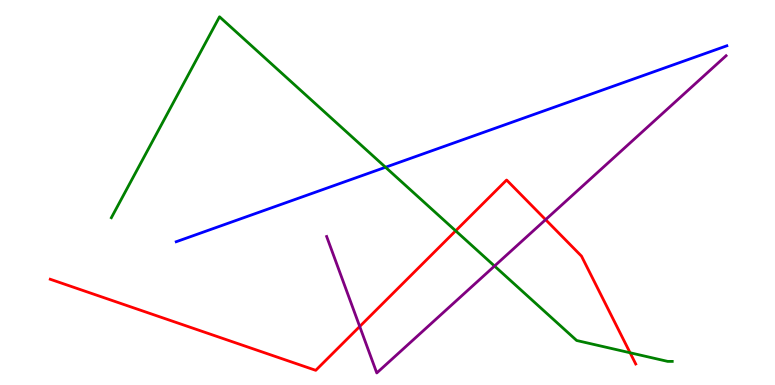[{'lines': ['blue', 'red'], 'intersections': []}, {'lines': ['green', 'red'], 'intersections': [{'x': 5.88, 'y': 4.0}, {'x': 8.13, 'y': 0.837}]}, {'lines': ['purple', 'red'], 'intersections': [{'x': 4.64, 'y': 1.52}, {'x': 7.04, 'y': 4.29}]}, {'lines': ['blue', 'green'], 'intersections': [{'x': 4.97, 'y': 5.66}]}, {'lines': ['blue', 'purple'], 'intersections': []}, {'lines': ['green', 'purple'], 'intersections': [{'x': 6.38, 'y': 3.09}]}]